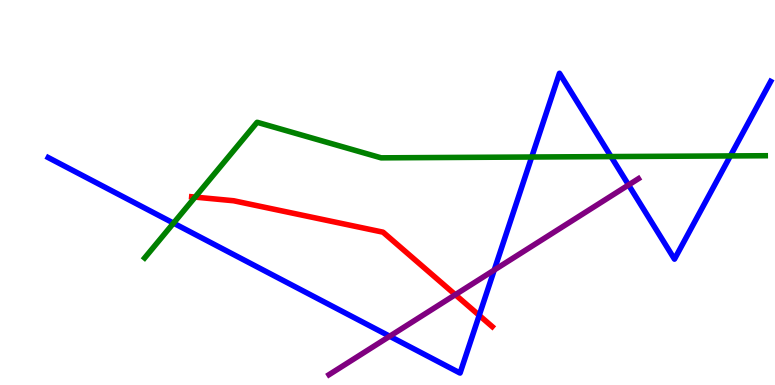[{'lines': ['blue', 'red'], 'intersections': [{'x': 6.18, 'y': 1.81}]}, {'lines': ['green', 'red'], 'intersections': [{'x': 2.52, 'y': 4.88}]}, {'lines': ['purple', 'red'], 'intersections': [{'x': 5.88, 'y': 2.35}]}, {'lines': ['blue', 'green'], 'intersections': [{'x': 2.24, 'y': 4.2}, {'x': 6.86, 'y': 5.92}, {'x': 7.88, 'y': 5.93}, {'x': 9.42, 'y': 5.95}]}, {'lines': ['blue', 'purple'], 'intersections': [{'x': 5.03, 'y': 1.27}, {'x': 6.38, 'y': 2.99}, {'x': 8.11, 'y': 5.2}]}, {'lines': ['green', 'purple'], 'intersections': []}]